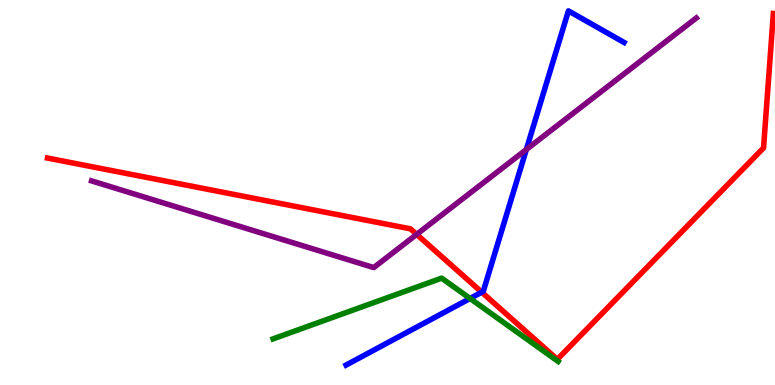[{'lines': ['blue', 'red'], 'intersections': [{'x': 6.22, 'y': 2.41}]}, {'lines': ['green', 'red'], 'intersections': []}, {'lines': ['purple', 'red'], 'intersections': [{'x': 5.38, 'y': 3.91}]}, {'lines': ['blue', 'green'], 'intersections': [{'x': 6.07, 'y': 2.25}]}, {'lines': ['blue', 'purple'], 'intersections': [{'x': 6.79, 'y': 6.12}]}, {'lines': ['green', 'purple'], 'intersections': []}]